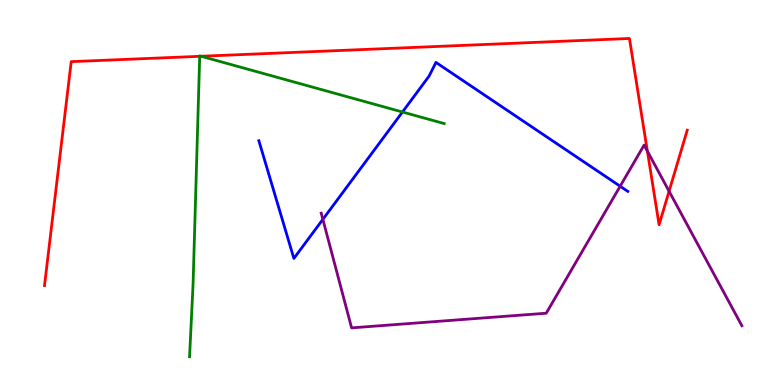[{'lines': ['blue', 'red'], 'intersections': []}, {'lines': ['green', 'red'], 'intersections': [{'x': 2.58, 'y': 8.54}, {'x': 2.59, 'y': 8.54}]}, {'lines': ['purple', 'red'], 'intersections': [{'x': 8.35, 'y': 6.07}, {'x': 8.63, 'y': 5.03}]}, {'lines': ['blue', 'green'], 'intersections': [{'x': 5.19, 'y': 7.09}]}, {'lines': ['blue', 'purple'], 'intersections': [{'x': 4.17, 'y': 4.3}, {'x': 8.0, 'y': 5.16}]}, {'lines': ['green', 'purple'], 'intersections': []}]